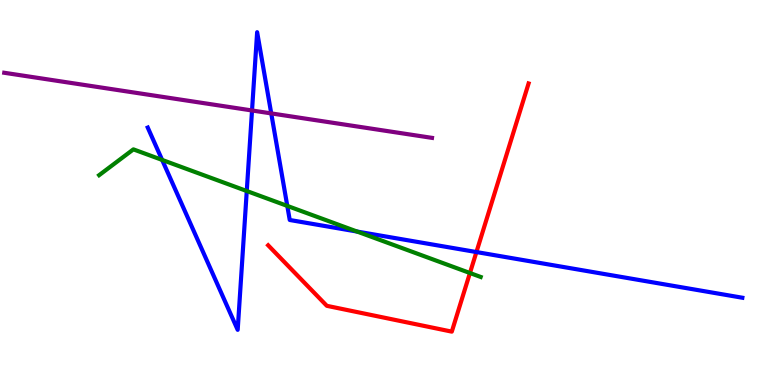[{'lines': ['blue', 'red'], 'intersections': [{'x': 6.15, 'y': 3.45}]}, {'lines': ['green', 'red'], 'intersections': [{'x': 6.06, 'y': 2.91}]}, {'lines': ['purple', 'red'], 'intersections': []}, {'lines': ['blue', 'green'], 'intersections': [{'x': 2.09, 'y': 5.85}, {'x': 3.18, 'y': 5.04}, {'x': 3.71, 'y': 4.65}, {'x': 4.61, 'y': 3.99}]}, {'lines': ['blue', 'purple'], 'intersections': [{'x': 3.25, 'y': 7.13}, {'x': 3.5, 'y': 7.05}]}, {'lines': ['green', 'purple'], 'intersections': []}]